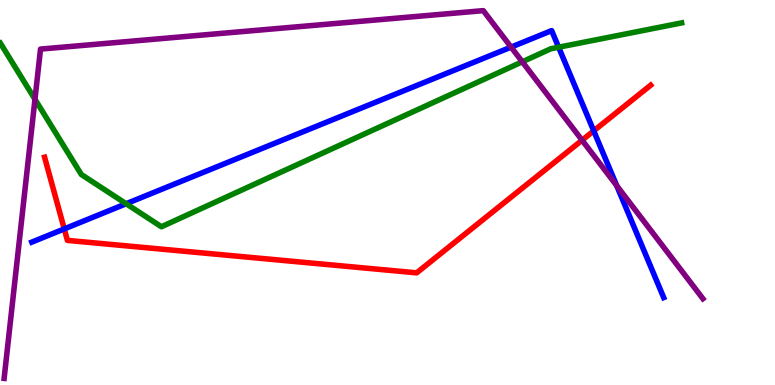[{'lines': ['blue', 'red'], 'intersections': [{'x': 0.829, 'y': 4.05}, {'x': 7.66, 'y': 6.6}]}, {'lines': ['green', 'red'], 'intersections': []}, {'lines': ['purple', 'red'], 'intersections': [{'x': 7.51, 'y': 6.36}]}, {'lines': ['blue', 'green'], 'intersections': [{'x': 1.63, 'y': 4.71}, {'x': 7.21, 'y': 8.77}]}, {'lines': ['blue', 'purple'], 'intersections': [{'x': 6.59, 'y': 8.78}, {'x': 7.96, 'y': 5.18}]}, {'lines': ['green', 'purple'], 'intersections': [{'x': 0.451, 'y': 7.42}, {'x': 6.74, 'y': 8.39}]}]